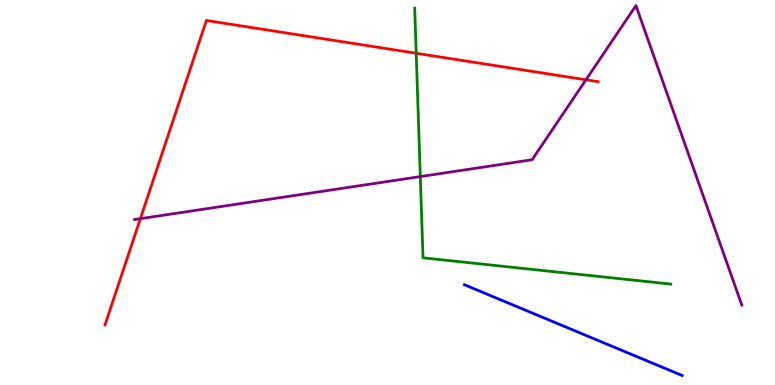[{'lines': ['blue', 'red'], 'intersections': []}, {'lines': ['green', 'red'], 'intersections': [{'x': 5.37, 'y': 8.62}]}, {'lines': ['purple', 'red'], 'intersections': [{'x': 1.81, 'y': 4.32}, {'x': 7.56, 'y': 7.93}]}, {'lines': ['blue', 'green'], 'intersections': []}, {'lines': ['blue', 'purple'], 'intersections': []}, {'lines': ['green', 'purple'], 'intersections': [{'x': 5.42, 'y': 5.41}]}]